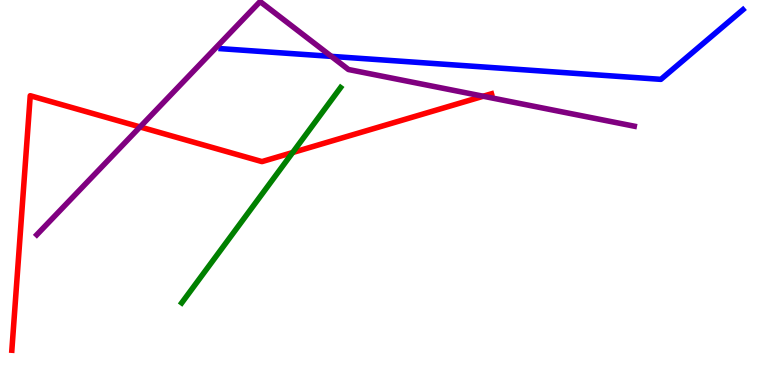[{'lines': ['blue', 'red'], 'intersections': []}, {'lines': ['green', 'red'], 'intersections': [{'x': 3.78, 'y': 6.04}]}, {'lines': ['purple', 'red'], 'intersections': [{'x': 1.81, 'y': 6.7}, {'x': 6.24, 'y': 7.5}]}, {'lines': ['blue', 'green'], 'intersections': []}, {'lines': ['blue', 'purple'], 'intersections': [{'x': 4.28, 'y': 8.54}]}, {'lines': ['green', 'purple'], 'intersections': []}]